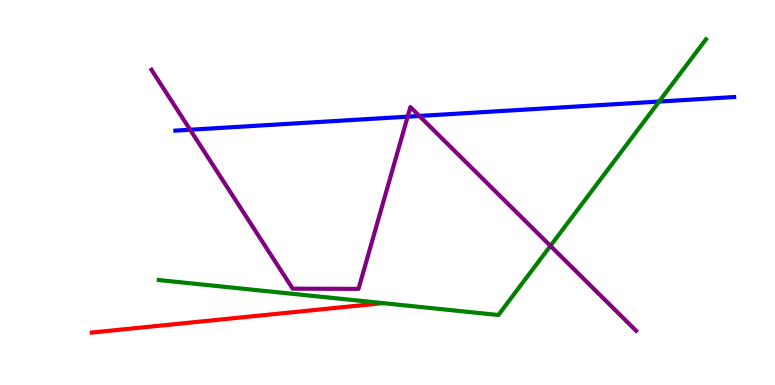[{'lines': ['blue', 'red'], 'intersections': []}, {'lines': ['green', 'red'], 'intersections': []}, {'lines': ['purple', 'red'], 'intersections': []}, {'lines': ['blue', 'green'], 'intersections': [{'x': 8.5, 'y': 7.36}]}, {'lines': ['blue', 'purple'], 'intersections': [{'x': 2.45, 'y': 6.63}, {'x': 5.26, 'y': 6.97}, {'x': 5.41, 'y': 6.99}]}, {'lines': ['green', 'purple'], 'intersections': [{'x': 7.1, 'y': 3.61}]}]